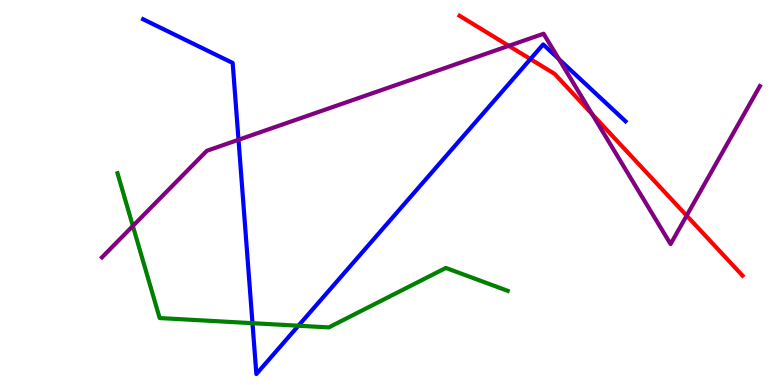[{'lines': ['blue', 'red'], 'intersections': [{'x': 6.84, 'y': 8.47}]}, {'lines': ['green', 'red'], 'intersections': []}, {'lines': ['purple', 'red'], 'intersections': [{'x': 6.56, 'y': 8.81}, {'x': 7.64, 'y': 7.04}, {'x': 8.86, 'y': 4.4}]}, {'lines': ['blue', 'green'], 'intersections': [{'x': 3.26, 'y': 1.61}, {'x': 3.85, 'y': 1.54}]}, {'lines': ['blue', 'purple'], 'intersections': [{'x': 3.08, 'y': 6.37}, {'x': 7.21, 'y': 8.46}]}, {'lines': ['green', 'purple'], 'intersections': [{'x': 1.71, 'y': 4.13}]}]